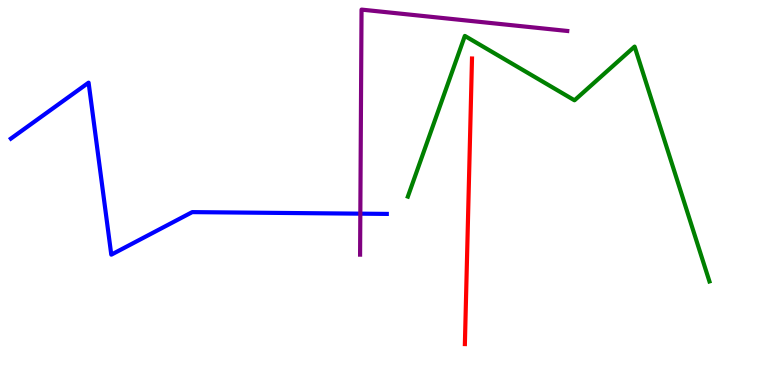[{'lines': ['blue', 'red'], 'intersections': []}, {'lines': ['green', 'red'], 'intersections': []}, {'lines': ['purple', 'red'], 'intersections': []}, {'lines': ['blue', 'green'], 'intersections': []}, {'lines': ['blue', 'purple'], 'intersections': [{'x': 4.65, 'y': 4.45}]}, {'lines': ['green', 'purple'], 'intersections': []}]